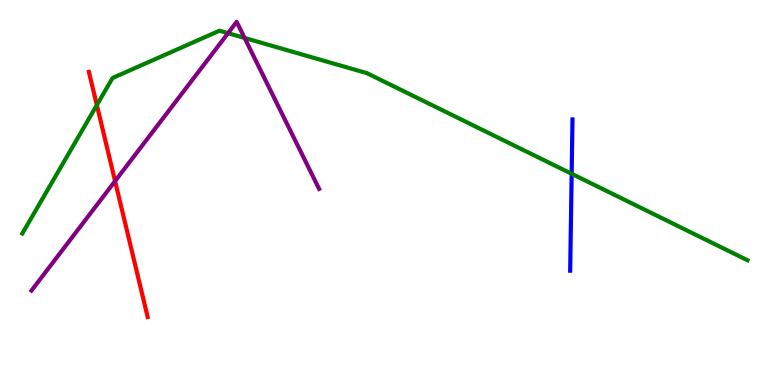[{'lines': ['blue', 'red'], 'intersections': []}, {'lines': ['green', 'red'], 'intersections': [{'x': 1.25, 'y': 7.27}]}, {'lines': ['purple', 'red'], 'intersections': [{'x': 1.48, 'y': 5.3}]}, {'lines': ['blue', 'green'], 'intersections': [{'x': 7.38, 'y': 5.49}]}, {'lines': ['blue', 'purple'], 'intersections': []}, {'lines': ['green', 'purple'], 'intersections': [{'x': 2.94, 'y': 9.14}, {'x': 3.16, 'y': 9.01}]}]